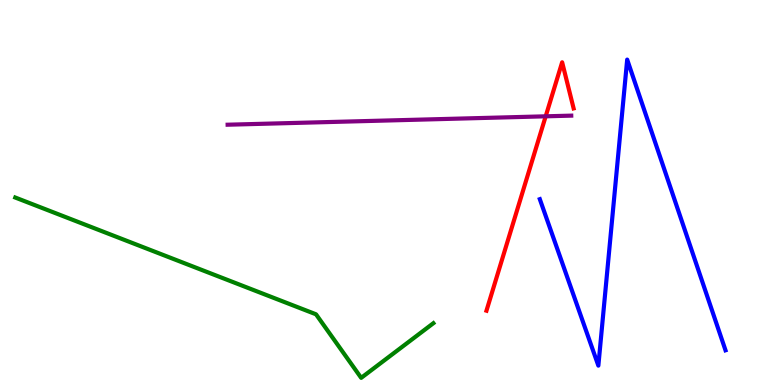[{'lines': ['blue', 'red'], 'intersections': []}, {'lines': ['green', 'red'], 'intersections': []}, {'lines': ['purple', 'red'], 'intersections': [{'x': 7.04, 'y': 6.98}]}, {'lines': ['blue', 'green'], 'intersections': []}, {'lines': ['blue', 'purple'], 'intersections': []}, {'lines': ['green', 'purple'], 'intersections': []}]